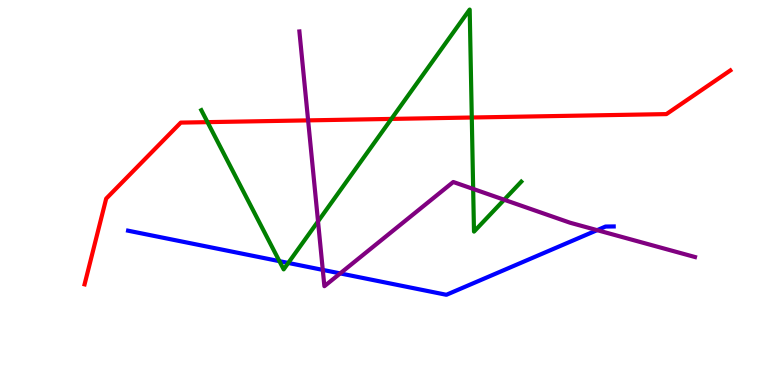[{'lines': ['blue', 'red'], 'intersections': []}, {'lines': ['green', 'red'], 'intersections': [{'x': 2.68, 'y': 6.83}, {'x': 5.05, 'y': 6.91}, {'x': 6.09, 'y': 6.95}]}, {'lines': ['purple', 'red'], 'intersections': [{'x': 3.98, 'y': 6.87}]}, {'lines': ['blue', 'green'], 'intersections': [{'x': 3.61, 'y': 3.22}, {'x': 3.72, 'y': 3.17}]}, {'lines': ['blue', 'purple'], 'intersections': [{'x': 4.16, 'y': 2.99}, {'x': 4.39, 'y': 2.9}, {'x': 7.7, 'y': 4.02}]}, {'lines': ['green', 'purple'], 'intersections': [{'x': 4.1, 'y': 4.25}, {'x': 6.11, 'y': 5.09}, {'x': 6.51, 'y': 4.81}]}]